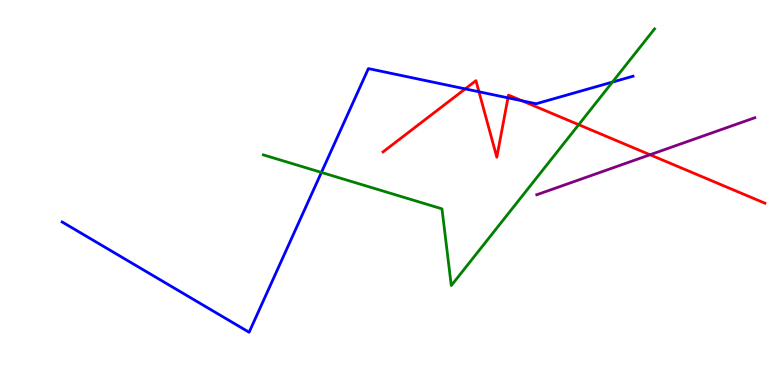[{'lines': ['blue', 'red'], 'intersections': [{'x': 6.0, 'y': 7.69}, {'x': 6.18, 'y': 7.62}, {'x': 6.55, 'y': 7.46}, {'x': 6.73, 'y': 7.38}]}, {'lines': ['green', 'red'], 'intersections': [{'x': 7.47, 'y': 6.76}]}, {'lines': ['purple', 'red'], 'intersections': [{'x': 8.39, 'y': 5.98}]}, {'lines': ['blue', 'green'], 'intersections': [{'x': 4.15, 'y': 5.52}, {'x': 7.9, 'y': 7.87}]}, {'lines': ['blue', 'purple'], 'intersections': []}, {'lines': ['green', 'purple'], 'intersections': []}]